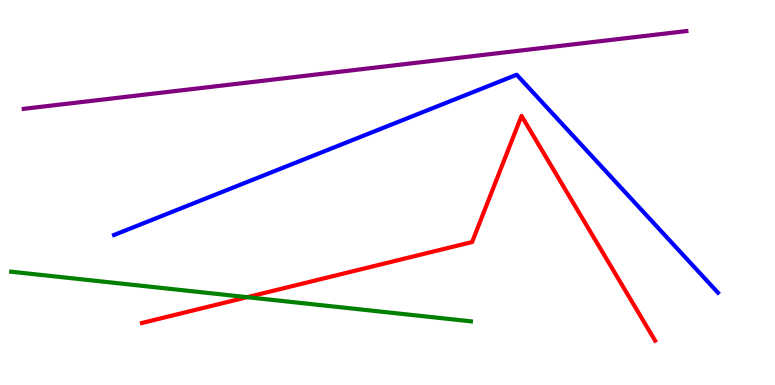[{'lines': ['blue', 'red'], 'intersections': []}, {'lines': ['green', 'red'], 'intersections': [{'x': 3.19, 'y': 2.28}]}, {'lines': ['purple', 'red'], 'intersections': []}, {'lines': ['blue', 'green'], 'intersections': []}, {'lines': ['blue', 'purple'], 'intersections': []}, {'lines': ['green', 'purple'], 'intersections': []}]